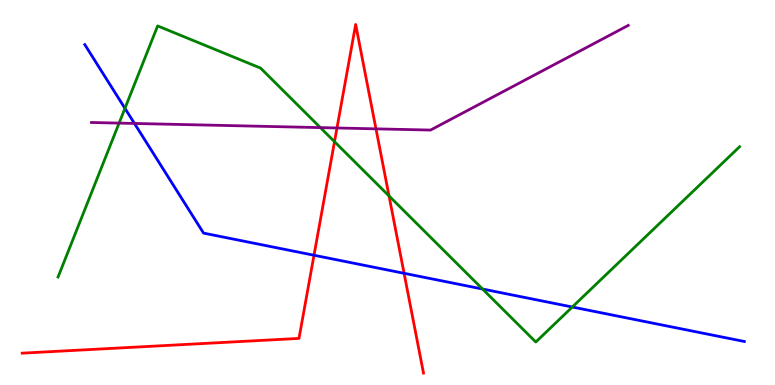[{'lines': ['blue', 'red'], 'intersections': [{'x': 4.05, 'y': 3.37}, {'x': 5.21, 'y': 2.9}]}, {'lines': ['green', 'red'], 'intersections': [{'x': 4.32, 'y': 6.32}, {'x': 5.02, 'y': 4.91}]}, {'lines': ['purple', 'red'], 'intersections': [{'x': 4.35, 'y': 6.68}, {'x': 4.85, 'y': 6.65}]}, {'lines': ['blue', 'green'], 'intersections': [{'x': 1.61, 'y': 7.19}, {'x': 6.23, 'y': 2.49}, {'x': 7.38, 'y': 2.03}]}, {'lines': ['blue', 'purple'], 'intersections': [{'x': 1.73, 'y': 6.79}]}, {'lines': ['green', 'purple'], 'intersections': [{'x': 1.54, 'y': 6.8}, {'x': 4.13, 'y': 6.69}]}]